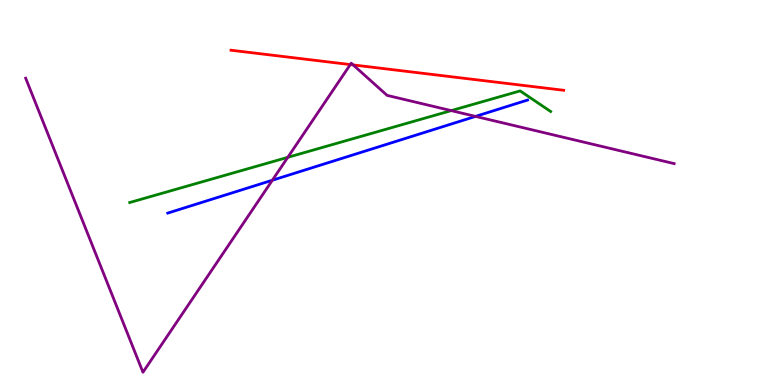[{'lines': ['blue', 'red'], 'intersections': []}, {'lines': ['green', 'red'], 'intersections': []}, {'lines': ['purple', 'red'], 'intersections': [{'x': 4.52, 'y': 8.32}, {'x': 4.56, 'y': 8.31}]}, {'lines': ['blue', 'green'], 'intersections': []}, {'lines': ['blue', 'purple'], 'intersections': [{'x': 3.51, 'y': 5.32}, {'x': 6.14, 'y': 6.98}]}, {'lines': ['green', 'purple'], 'intersections': [{'x': 3.71, 'y': 5.91}, {'x': 5.82, 'y': 7.13}]}]